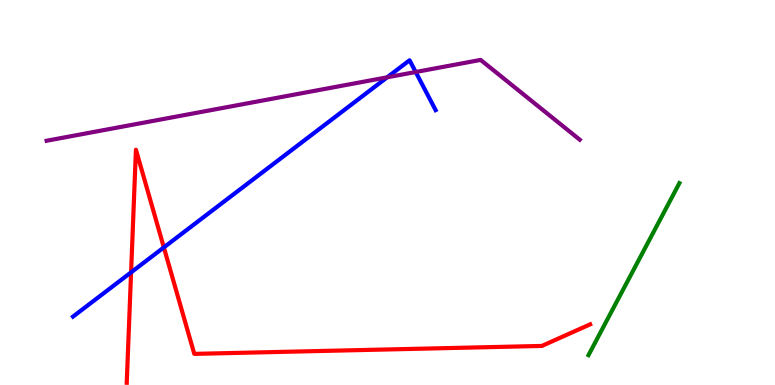[{'lines': ['blue', 'red'], 'intersections': [{'x': 1.69, 'y': 2.93}, {'x': 2.11, 'y': 3.57}]}, {'lines': ['green', 'red'], 'intersections': []}, {'lines': ['purple', 'red'], 'intersections': []}, {'lines': ['blue', 'green'], 'intersections': []}, {'lines': ['blue', 'purple'], 'intersections': [{'x': 5.0, 'y': 7.99}, {'x': 5.36, 'y': 8.13}]}, {'lines': ['green', 'purple'], 'intersections': []}]